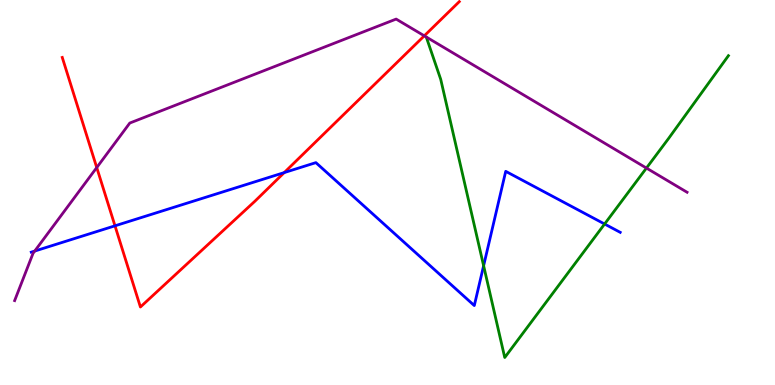[{'lines': ['blue', 'red'], 'intersections': [{'x': 1.48, 'y': 4.13}, {'x': 3.67, 'y': 5.52}]}, {'lines': ['green', 'red'], 'intersections': []}, {'lines': ['purple', 'red'], 'intersections': [{'x': 1.25, 'y': 5.65}, {'x': 5.47, 'y': 9.07}]}, {'lines': ['blue', 'green'], 'intersections': [{'x': 6.24, 'y': 3.1}, {'x': 7.8, 'y': 4.18}]}, {'lines': ['blue', 'purple'], 'intersections': [{'x': 0.448, 'y': 3.48}]}, {'lines': ['green', 'purple'], 'intersections': [{'x': 8.34, 'y': 5.63}]}]